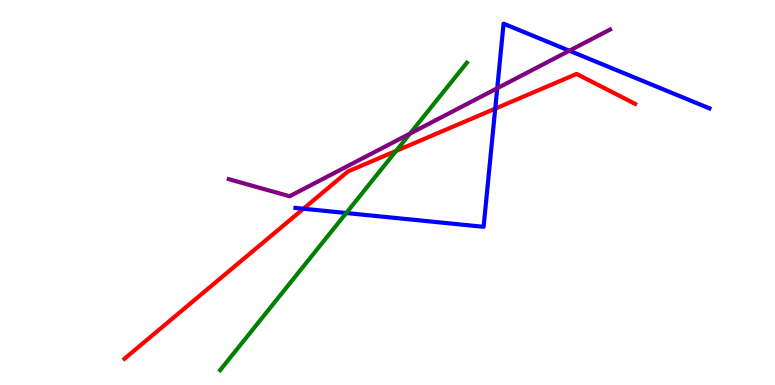[{'lines': ['blue', 'red'], 'intersections': [{'x': 3.92, 'y': 4.58}, {'x': 6.39, 'y': 7.18}]}, {'lines': ['green', 'red'], 'intersections': [{'x': 5.11, 'y': 6.08}]}, {'lines': ['purple', 'red'], 'intersections': []}, {'lines': ['blue', 'green'], 'intersections': [{'x': 4.47, 'y': 4.47}]}, {'lines': ['blue', 'purple'], 'intersections': [{'x': 6.42, 'y': 7.71}, {'x': 7.35, 'y': 8.68}]}, {'lines': ['green', 'purple'], 'intersections': [{'x': 5.29, 'y': 6.53}]}]